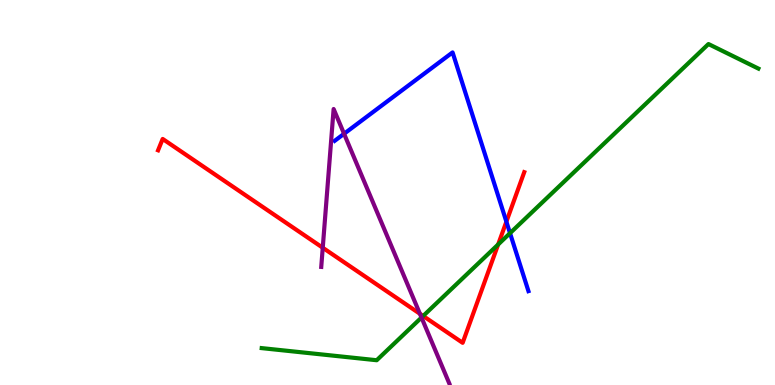[{'lines': ['blue', 'red'], 'intersections': [{'x': 6.53, 'y': 4.24}]}, {'lines': ['green', 'red'], 'intersections': [{'x': 5.46, 'y': 1.79}, {'x': 6.43, 'y': 3.65}]}, {'lines': ['purple', 'red'], 'intersections': [{'x': 4.16, 'y': 3.57}, {'x': 5.42, 'y': 1.85}]}, {'lines': ['blue', 'green'], 'intersections': [{'x': 6.58, 'y': 3.94}]}, {'lines': ['blue', 'purple'], 'intersections': [{'x': 4.44, 'y': 6.53}]}, {'lines': ['green', 'purple'], 'intersections': [{'x': 5.44, 'y': 1.75}]}]